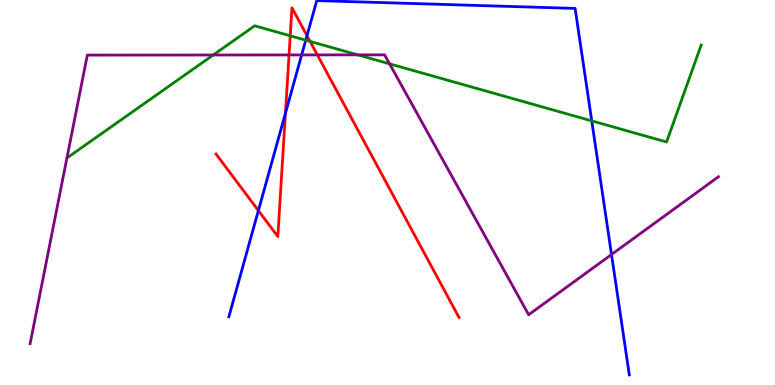[{'lines': ['blue', 'red'], 'intersections': [{'x': 3.33, 'y': 4.53}, {'x': 3.68, 'y': 7.06}, {'x': 3.96, 'y': 9.07}]}, {'lines': ['green', 'red'], 'intersections': [{'x': 3.74, 'y': 9.07}, {'x': 4.0, 'y': 8.92}]}, {'lines': ['purple', 'red'], 'intersections': [{'x': 3.73, 'y': 8.57}, {'x': 4.09, 'y': 8.57}]}, {'lines': ['blue', 'green'], 'intersections': [{'x': 3.95, 'y': 8.96}, {'x': 7.64, 'y': 6.86}]}, {'lines': ['blue', 'purple'], 'intersections': [{'x': 3.89, 'y': 8.57}, {'x': 7.89, 'y': 3.39}]}, {'lines': ['green', 'purple'], 'intersections': [{'x': 2.75, 'y': 8.57}, {'x': 4.62, 'y': 8.57}, {'x': 5.03, 'y': 8.34}]}]